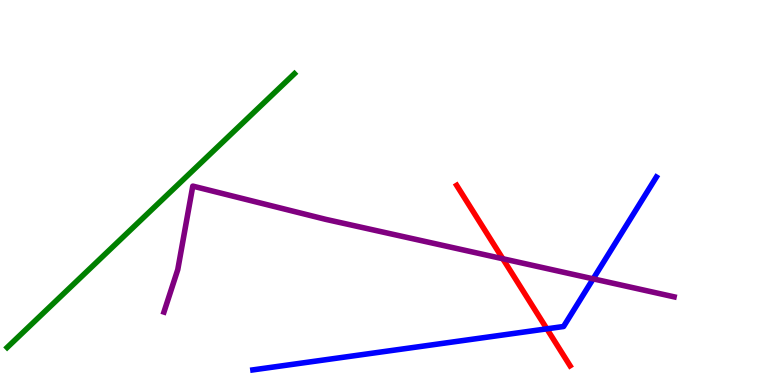[{'lines': ['blue', 'red'], 'intersections': [{'x': 7.06, 'y': 1.46}]}, {'lines': ['green', 'red'], 'intersections': []}, {'lines': ['purple', 'red'], 'intersections': [{'x': 6.49, 'y': 3.28}]}, {'lines': ['blue', 'green'], 'intersections': []}, {'lines': ['blue', 'purple'], 'intersections': [{'x': 7.65, 'y': 2.76}]}, {'lines': ['green', 'purple'], 'intersections': []}]